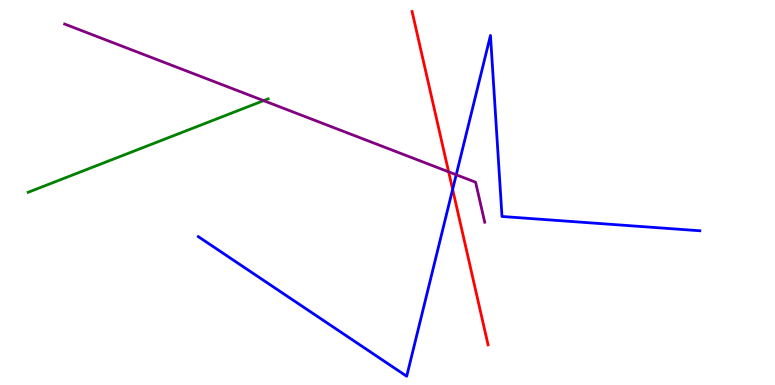[{'lines': ['blue', 'red'], 'intersections': [{'x': 5.84, 'y': 5.08}]}, {'lines': ['green', 'red'], 'intersections': []}, {'lines': ['purple', 'red'], 'intersections': [{'x': 5.79, 'y': 5.54}]}, {'lines': ['blue', 'green'], 'intersections': []}, {'lines': ['blue', 'purple'], 'intersections': [{'x': 5.89, 'y': 5.46}]}, {'lines': ['green', 'purple'], 'intersections': [{'x': 3.4, 'y': 7.39}]}]